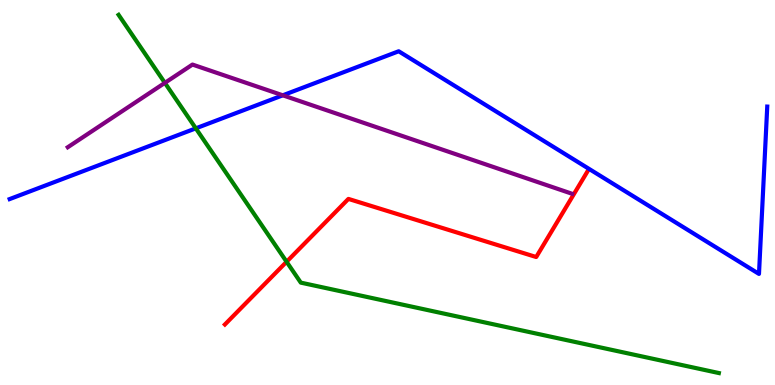[{'lines': ['blue', 'red'], 'intersections': []}, {'lines': ['green', 'red'], 'intersections': [{'x': 3.7, 'y': 3.2}]}, {'lines': ['purple', 'red'], 'intersections': []}, {'lines': ['blue', 'green'], 'intersections': [{'x': 2.53, 'y': 6.67}]}, {'lines': ['blue', 'purple'], 'intersections': [{'x': 3.65, 'y': 7.52}]}, {'lines': ['green', 'purple'], 'intersections': [{'x': 2.13, 'y': 7.85}]}]